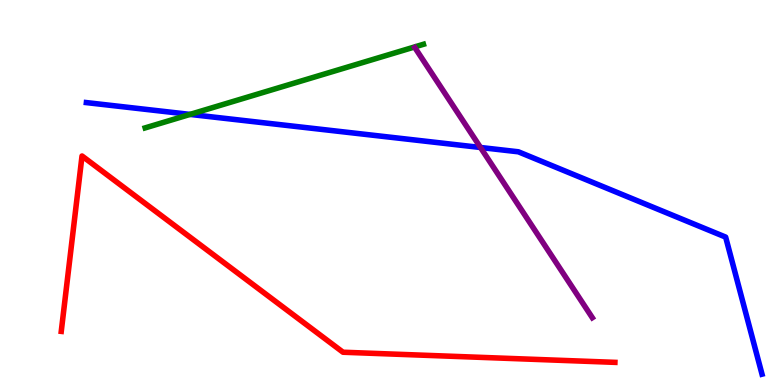[{'lines': ['blue', 'red'], 'intersections': []}, {'lines': ['green', 'red'], 'intersections': []}, {'lines': ['purple', 'red'], 'intersections': []}, {'lines': ['blue', 'green'], 'intersections': [{'x': 2.45, 'y': 7.03}]}, {'lines': ['blue', 'purple'], 'intersections': [{'x': 6.2, 'y': 6.17}]}, {'lines': ['green', 'purple'], 'intersections': []}]